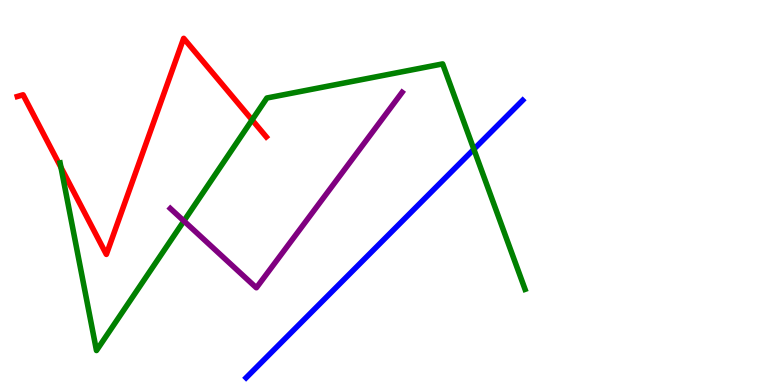[{'lines': ['blue', 'red'], 'intersections': []}, {'lines': ['green', 'red'], 'intersections': [{'x': 0.787, 'y': 5.65}, {'x': 3.25, 'y': 6.88}]}, {'lines': ['purple', 'red'], 'intersections': []}, {'lines': ['blue', 'green'], 'intersections': [{'x': 6.11, 'y': 6.12}]}, {'lines': ['blue', 'purple'], 'intersections': []}, {'lines': ['green', 'purple'], 'intersections': [{'x': 2.37, 'y': 4.26}]}]